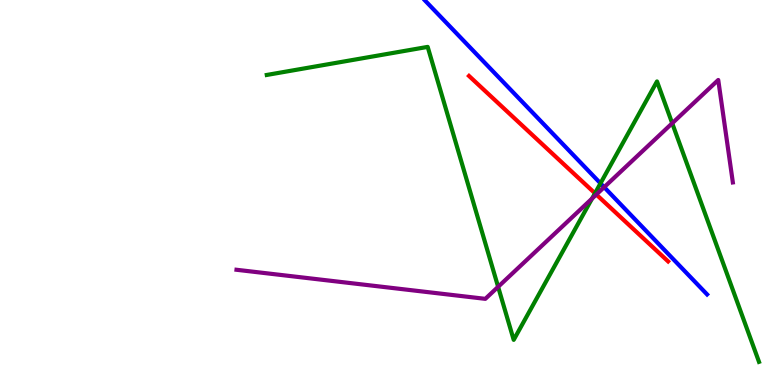[{'lines': ['blue', 'red'], 'intersections': []}, {'lines': ['green', 'red'], 'intersections': [{'x': 7.68, 'y': 4.98}]}, {'lines': ['purple', 'red'], 'intersections': [{'x': 7.69, 'y': 4.95}]}, {'lines': ['blue', 'green'], 'intersections': [{'x': 7.75, 'y': 5.24}]}, {'lines': ['blue', 'purple'], 'intersections': [{'x': 7.8, 'y': 5.14}]}, {'lines': ['green', 'purple'], 'intersections': [{'x': 6.43, 'y': 2.55}, {'x': 7.64, 'y': 4.84}, {'x': 8.67, 'y': 6.8}]}]